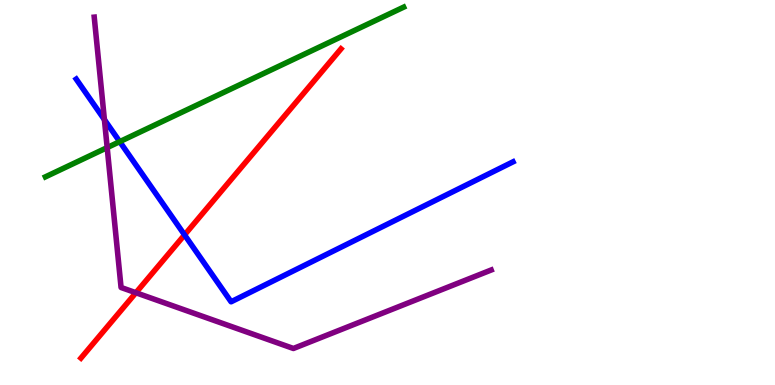[{'lines': ['blue', 'red'], 'intersections': [{'x': 2.38, 'y': 3.9}]}, {'lines': ['green', 'red'], 'intersections': []}, {'lines': ['purple', 'red'], 'intersections': [{'x': 1.75, 'y': 2.4}]}, {'lines': ['blue', 'green'], 'intersections': [{'x': 1.54, 'y': 6.32}]}, {'lines': ['blue', 'purple'], 'intersections': [{'x': 1.35, 'y': 6.89}]}, {'lines': ['green', 'purple'], 'intersections': [{'x': 1.38, 'y': 6.17}]}]